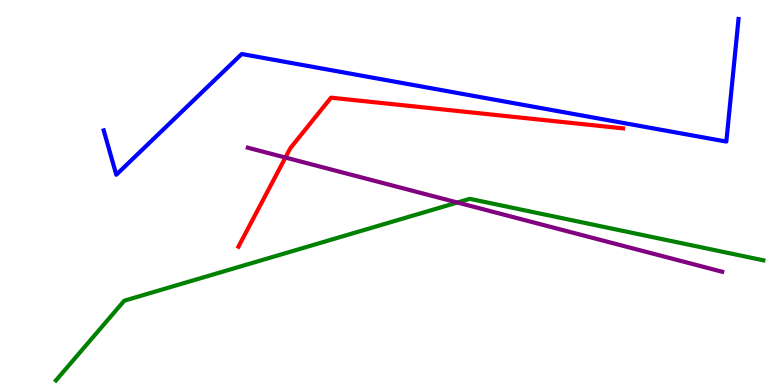[{'lines': ['blue', 'red'], 'intersections': []}, {'lines': ['green', 'red'], 'intersections': []}, {'lines': ['purple', 'red'], 'intersections': [{'x': 3.68, 'y': 5.91}]}, {'lines': ['blue', 'green'], 'intersections': []}, {'lines': ['blue', 'purple'], 'intersections': []}, {'lines': ['green', 'purple'], 'intersections': [{'x': 5.9, 'y': 4.74}]}]